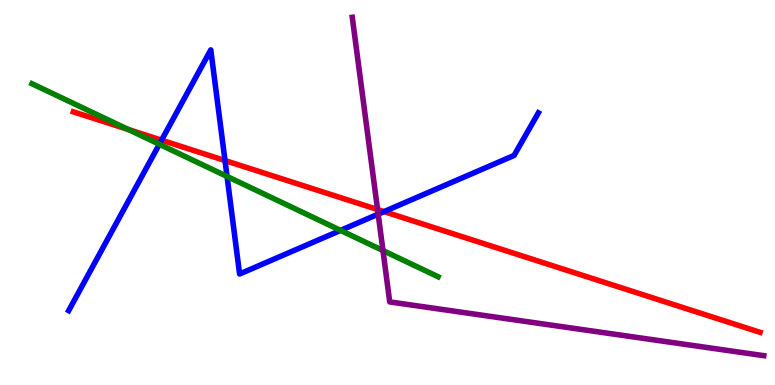[{'lines': ['blue', 'red'], 'intersections': [{'x': 2.08, 'y': 6.36}, {'x': 2.9, 'y': 5.83}, {'x': 4.96, 'y': 4.5}]}, {'lines': ['green', 'red'], 'intersections': [{'x': 1.65, 'y': 6.64}]}, {'lines': ['purple', 'red'], 'intersections': [{'x': 4.87, 'y': 4.56}]}, {'lines': ['blue', 'green'], 'intersections': [{'x': 2.06, 'y': 6.25}, {'x': 2.93, 'y': 5.42}, {'x': 4.39, 'y': 4.02}]}, {'lines': ['blue', 'purple'], 'intersections': [{'x': 4.88, 'y': 4.44}]}, {'lines': ['green', 'purple'], 'intersections': [{'x': 4.94, 'y': 3.49}]}]